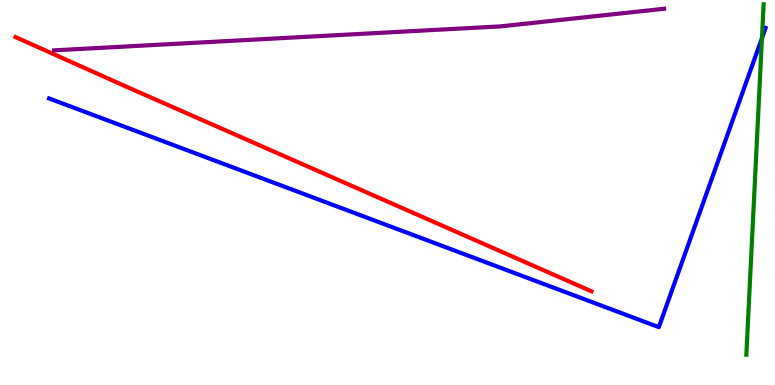[{'lines': ['blue', 'red'], 'intersections': []}, {'lines': ['green', 'red'], 'intersections': []}, {'lines': ['purple', 'red'], 'intersections': []}, {'lines': ['blue', 'green'], 'intersections': [{'x': 9.83, 'y': 9.01}]}, {'lines': ['blue', 'purple'], 'intersections': []}, {'lines': ['green', 'purple'], 'intersections': []}]